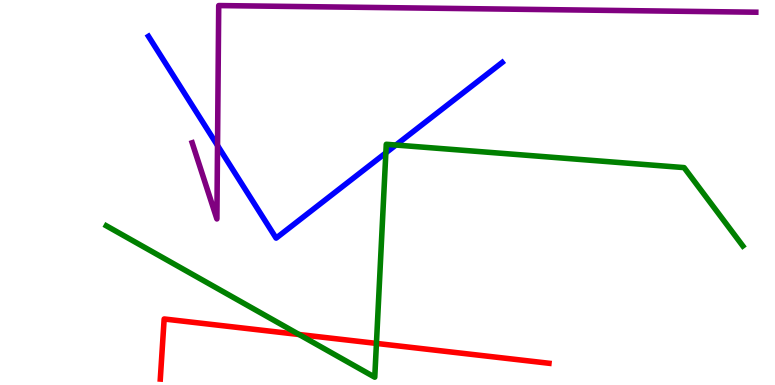[{'lines': ['blue', 'red'], 'intersections': []}, {'lines': ['green', 'red'], 'intersections': [{'x': 3.86, 'y': 1.31}, {'x': 4.86, 'y': 1.08}]}, {'lines': ['purple', 'red'], 'intersections': []}, {'lines': ['blue', 'green'], 'intersections': [{'x': 4.98, 'y': 6.03}, {'x': 5.11, 'y': 6.23}]}, {'lines': ['blue', 'purple'], 'intersections': [{'x': 2.81, 'y': 6.22}]}, {'lines': ['green', 'purple'], 'intersections': []}]